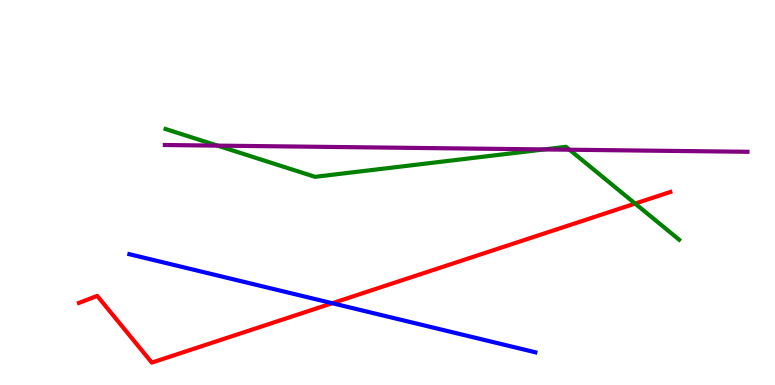[{'lines': ['blue', 'red'], 'intersections': [{'x': 4.29, 'y': 2.12}]}, {'lines': ['green', 'red'], 'intersections': [{'x': 8.2, 'y': 4.71}]}, {'lines': ['purple', 'red'], 'intersections': []}, {'lines': ['blue', 'green'], 'intersections': []}, {'lines': ['blue', 'purple'], 'intersections': []}, {'lines': ['green', 'purple'], 'intersections': [{'x': 2.81, 'y': 6.22}, {'x': 7.02, 'y': 6.12}, {'x': 7.35, 'y': 6.11}]}]